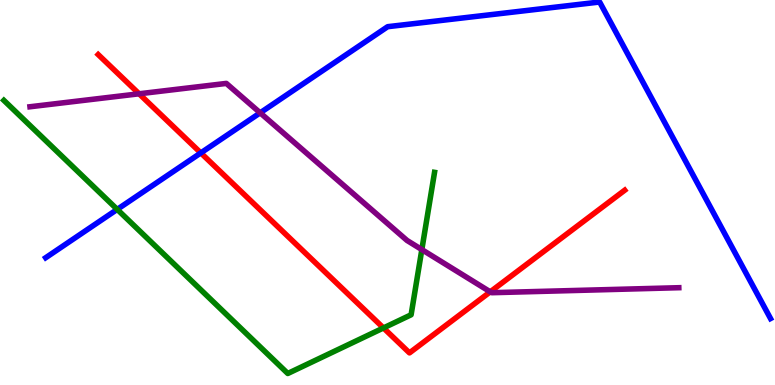[{'lines': ['blue', 'red'], 'intersections': [{'x': 2.59, 'y': 6.03}]}, {'lines': ['green', 'red'], 'intersections': [{'x': 4.95, 'y': 1.48}]}, {'lines': ['purple', 'red'], 'intersections': [{'x': 1.79, 'y': 7.56}, {'x': 6.33, 'y': 2.42}]}, {'lines': ['blue', 'green'], 'intersections': [{'x': 1.51, 'y': 4.56}]}, {'lines': ['blue', 'purple'], 'intersections': [{'x': 3.36, 'y': 7.07}]}, {'lines': ['green', 'purple'], 'intersections': [{'x': 5.44, 'y': 3.52}]}]